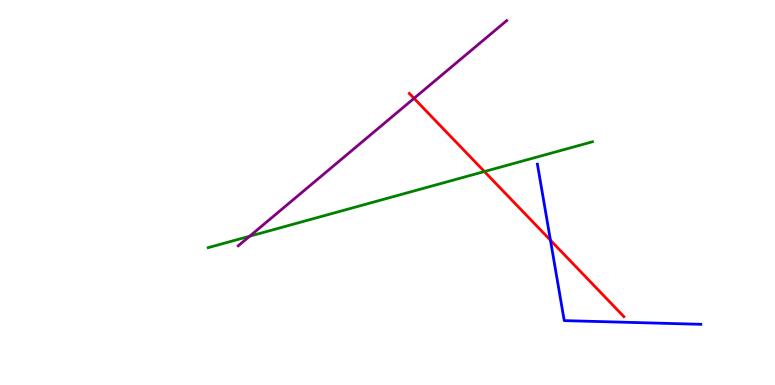[{'lines': ['blue', 'red'], 'intersections': [{'x': 7.1, 'y': 3.76}]}, {'lines': ['green', 'red'], 'intersections': [{'x': 6.25, 'y': 5.54}]}, {'lines': ['purple', 'red'], 'intersections': [{'x': 5.34, 'y': 7.45}]}, {'lines': ['blue', 'green'], 'intersections': []}, {'lines': ['blue', 'purple'], 'intersections': []}, {'lines': ['green', 'purple'], 'intersections': [{'x': 3.22, 'y': 3.86}]}]